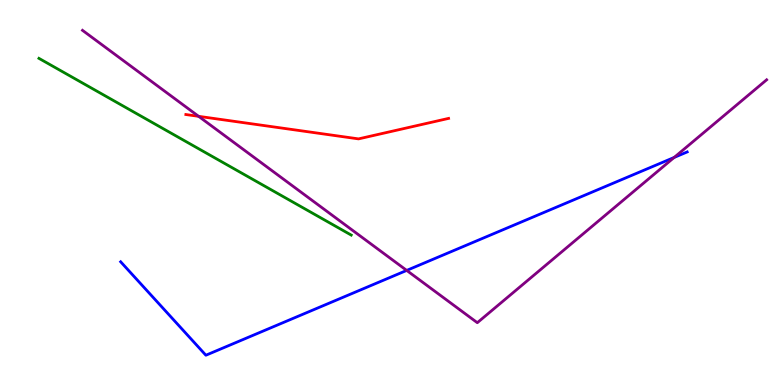[{'lines': ['blue', 'red'], 'intersections': []}, {'lines': ['green', 'red'], 'intersections': []}, {'lines': ['purple', 'red'], 'intersections': [{'x': 2.56, 'y': 6.98}]}, {'lines': ['blue', 'green'], 'intersections': []}, {'lines': ['blue', 'purple'], 'intersections': [{'x': 5.25, 'y': 2.98}, {'x': 8.7, 'y': 5.91}]}, {'lines': ['green', 'purple'], 'intersections': []}]